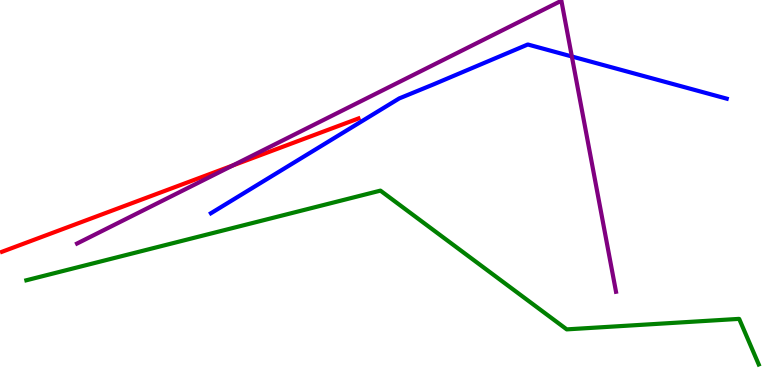[{'lines': ['blue', 'red'], 'intersections': []}, {'lines': ['green', 'red'], 'intersections': []}, {'lines': ['purple', 'red'], 'intersections': [{'x': 3.0, 'y': 5.7}]}, {'lines': ['blue', 'green'], 'intersections': []}, {'lines': ['blue', 'purple'], 'intersections': [{'x': 7.38, 'y': 8.53}]}, {'lines': ['green', 'purple'], 'intersections': []}]